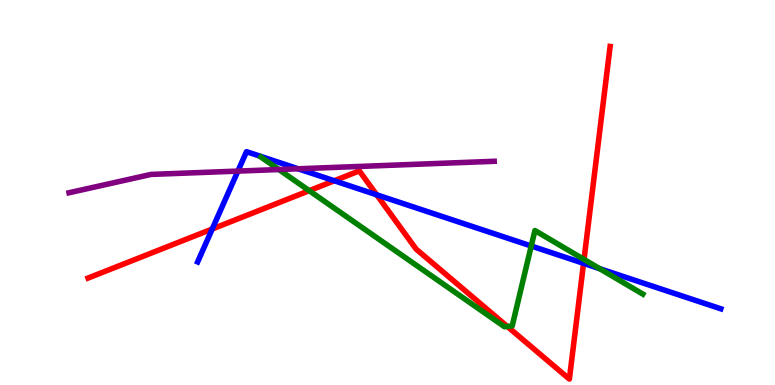[{'lines': ['blue', 'red'], 'intersections': [{'x': 2.74, 'y': 4.05}, {'x': 4.31, 'y': 5.31}, {'x': 4.86, 'y': 4.94}, {'x': 7.53, 'y': 3.16}]}, {'lines': ['green', 'red'], 'intersections': [{'x': 3.99, 'y': 5.05}, {'x': 6.55, 'y': 1.52}, {'x': 7.54, 'y': 3.26}]}, {'lines': ['purple', 'red'], 'intersections': []}, {'lines': ['blue', 'green'], 'intersections': [{'x': 6.85, 'y': 3.61}, {'x': 7.74, 'y': 3.02}]}, {'lines': ['blue', 'purple'], 'intersections': [{'x': 3.07, 'y': 5.56}, {'x': 3.85, 'y': 5.62}]}, {'lines': ['green', 'purple'], 'intersections': [{'x': 3.6, 'y': 5.6}]}]